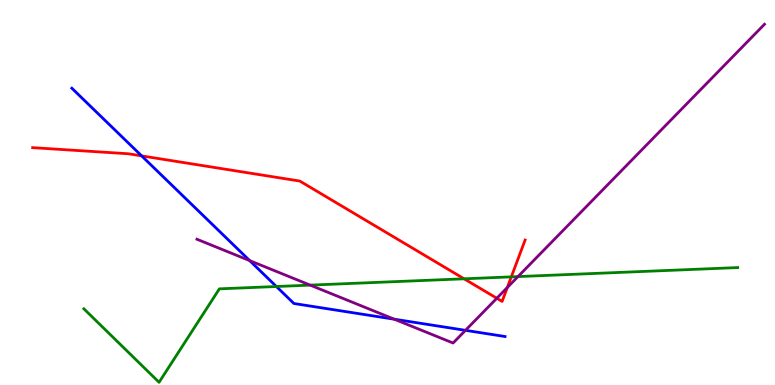[{'lines': ['blue', 'red'], 'intersections': [{'x': 1.83, 'y': 5.95}]}, {'lines': ['green', 'red'], 'intersections': [{'x': 5.99, 'y': 2.76}, {'x': 6.6, 'y': 2.81}]}, {'lines': ['purple', 'red'], 'intersections': [{'x': 6.41, 'y': 2.25}, {'x': 6.55, 'y': 2.53}]}, {'lines': ['blue', 'green'], 'intersections': [{'x': 3.57, 'y': 2.56}]}, {'lines': ['blue', 'purple'], 'intersections': [{'x': 3.22, 'y': 3.23}, {'x': 5.09, 'y': 1.71}, {'x': 6.01, 'y': 1.42}]}, {'lines': ['green', 'purple'], 'intersections': [{'x': 4.0, 'y': 2.59}, {'x': 6.68, 'y': 2.82}]}]